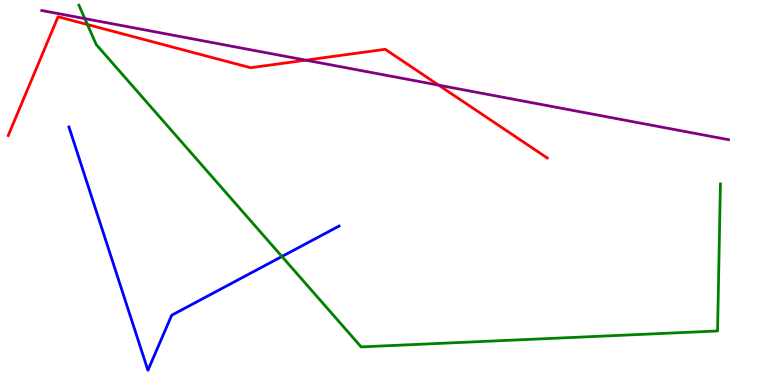[{'lines': ['blue', 'red'], 'intersections': []}, {'lines': ['green', 'red'], 'intersections': [{'x': 1.13, 'y': 9.36}]}, {'lines': ['purple', 'red'], 'intersections': [{'x': 3.95, 'y': 8.44}, {'x': 5.66, 'y': 7.79}]}, {'lines': ['blue', 'green'], 'intersections': [{'x': 3.64, 'y': 3.34}]}, {'lines': ['blue', 'purple'], 'intersections': []}, {'lines': ['green', 'purple'], 'intersections': [{'x': 1.09, 'y': 9.52}]}]